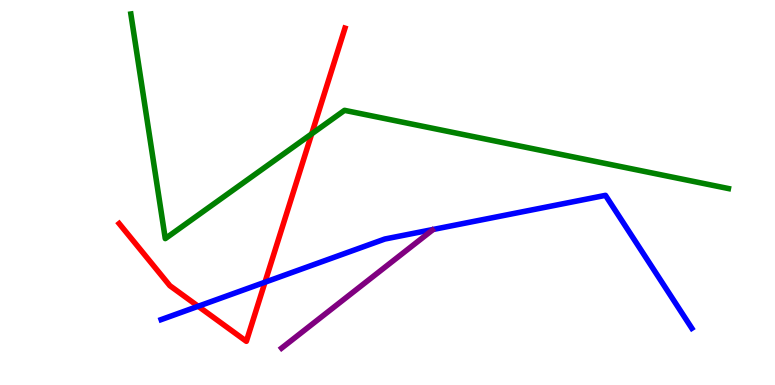[{'lines': ['blue', 'red'], 'intersections': [{'x': 2.56, 'y': 2.04}, {'x': 3.42, 'y': 2.67}]}, {'lines': ['green', 'red'], 'intersections': [{'x': 4.02, 'y': 6.52}]}, {'lines': ['purple', 'red'], 'intersections': []}, {'lines': ['blue', 'green'], 'intersections': []}, {'lines': ['blue', 'purple'], 'intersections': []}, {'lines': ['green', 'purple'], 'intersections': []}]